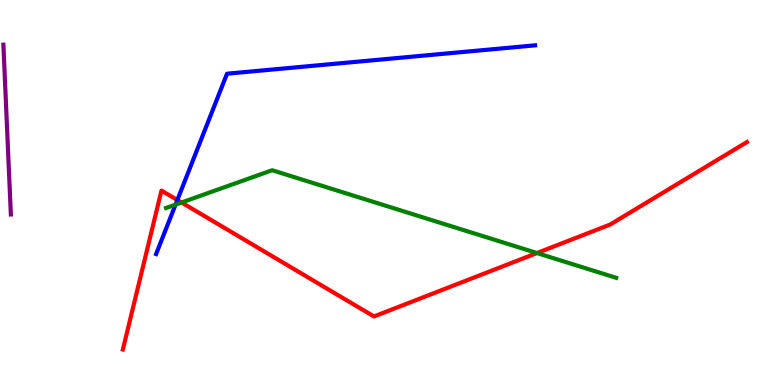[{'lines': ['blue', 'red'], 'intersections': [{'x': 2.29, 'y': 4.8}]}, {'lines': ['green', 'red'], 'intersections': [{'x': 2.34, 'y': 4.74}, {'x': 6.93, 'y': 3.43}]}, {'lines': ['purple', 'red'], 'intersections': []}, {'lines': ['blue', 'green'], 'intersections': [{'x': 2.27, 'y': 4.69}]}, {'lines': ['blue', 'purple'], 'intersections': []}, {'lines': ['green', 'purple'], 'intersections': []}]